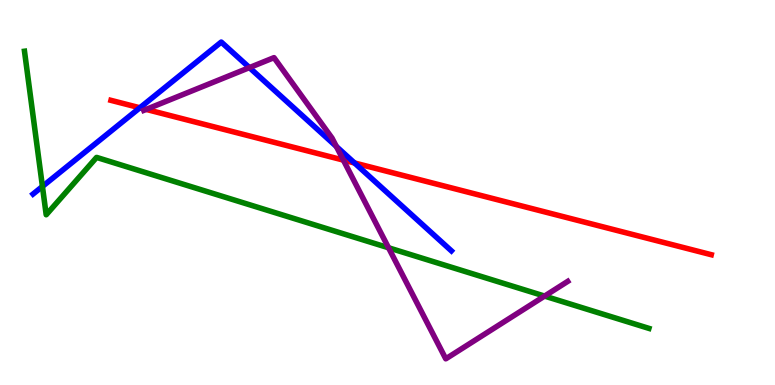[{'lines': ['blue', 'red'], 'intersections': [{'x': 1.8, 'y': 7.2}, {'x': 4.57, 'y': 5.77}]}, {'lines': ['green', 'red'], 'intersections': []}, {'lines': ['purple', 'red'], 'intersections': [{'x': 1.89, 'y': 7.16}, {'x': 4.43, 'y': 5.84}]}, {'lines': ['blue', 'green'], 'intersections': [{'x': 0.548, 'y': 5.16}]}, {'lines': ['blue', 'purple'], 'intersections': [{'x': 3.22, 'y': 8.24}, {'x': 4.34, 'y': 6.2}]}, {'lines': ['green', 'purple'], 'intersections': [{'x': 5.01, 'y': 3.56}, {'x': 7.03, 'y': 2.31}]}]